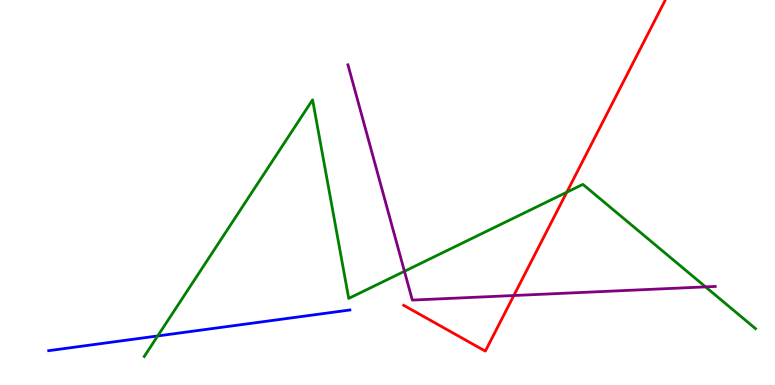[{'lines': ['blue', 'red'], 'intersections': []}, {'lines': ['green', 'red'], 'intersections': [{'x': 7.31, 'y': 5.01}]}, {'lines': ['purple', 'red'], 'intersections': [{'x': 6.63, 'y': 2.32}]}, {'lines': ['blue', 'green'], 'intersections': [{'x': 2.03, 'y': 1.27}]}, {'lines': ['blue', 'purple'], 'intersections': []}, {'lines': ['green', 'purple'], 'intersections': [{'x': 5.22, 'y': 2.95}, {'x': 9.1, 'y': 2.55}]}]